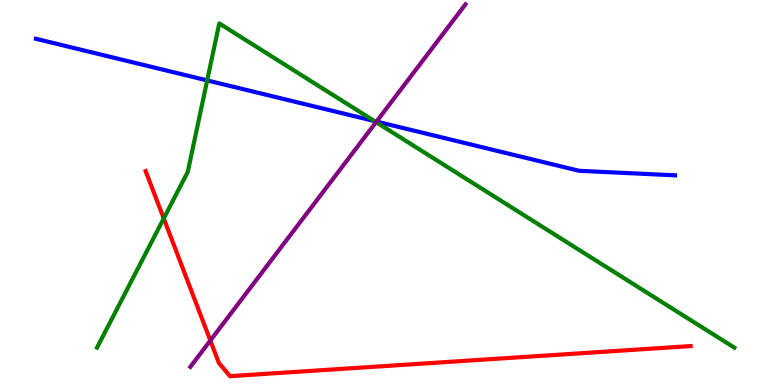[{'lines': ['blue', 'red'], 'intersections': []}, {'lines': ['green', 'red'], 'intersections': [{'x': 2.11, 'y': 4.33}]}, {'lines': ['purple', 'red'], 'intersections': [{'x': 2.71, 'y': 1.16}]}, {'lines': ['blue', 'green'], 'intersections': [{'x': 2.67, 'y': 7.91}, {'x': 4.83, 'y': 6.86}]}, {'lines': ['blue', 'purple'], 'intersections': [{'x': 4.86, 'y': 6.84}]}, {'lines': ['green', 'purple'], 'intersections': [{'x': 4.85, 'y': 6.83}]}]